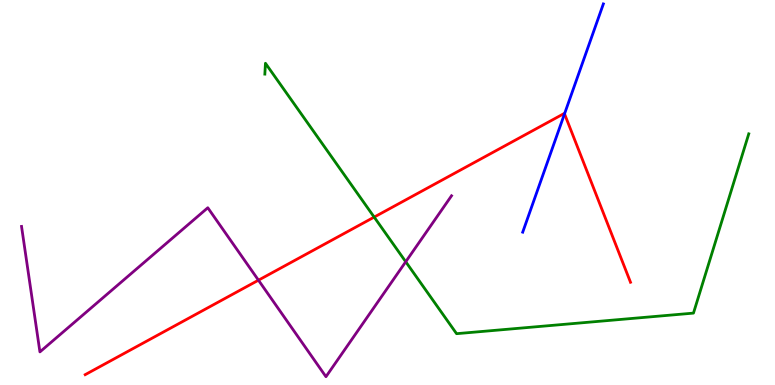[{'lines': ['blue', 'red'], 'intersections': [{'x': 7.28, 'y': 7.04}]}, {'lines': ['green', 'red'], 'intersections': [{'x': 4.83, 'y': 4.36}]}, {'lines': ['purple', 'red'], 'intersections': [{'x': 3.33, 'y': 2.72}]}, {'lines': ['blue', 'green'], 'intersections': []}, {'lines': ['blue', 'purple'], 'intersections': []}, {'lines': ['green', 'purple'], 'intersections': [{'x': 5.24, 'y': 3.2}]}]